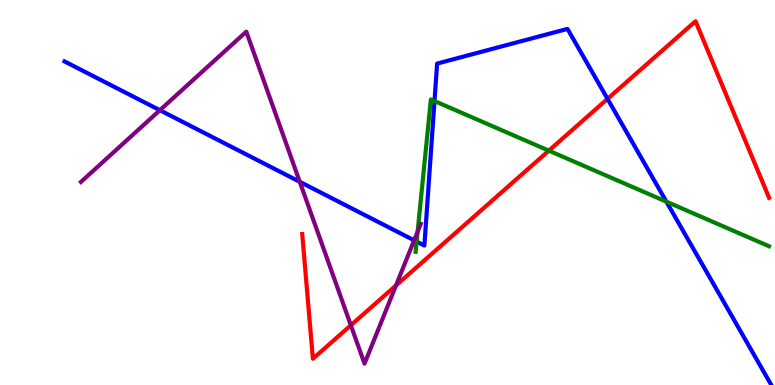[{'lines': ['blue', 'red'], 'intersections': [{'x': 7.84, 'y': 7.43}]}, {'lines': ['green', 'red'], 'intersections': [{'x': 7.08, 'y': 6.09}]}, {'lines': ['purple', 'red'], 'intersections': [{'x': 4.53, 'y': 1.55}, {'x': 5.11, 'y': 2.59}]}, {'lines': ['blue', 'green'], 'intersections': [{'x': 5.38, 'y': 3.72}, {'x': 5.61, 'y': 7.38}, {'x': 8.6, 'y': 4.76}]}, {'lines': ['blue', 'purple'], 'intersections': [{'x': 2.06, 'y': 7.14}, {'x': 3.87, 'y': 5.28}, {'x': 5.34, 'y': 3.76}]}, {'lines': ['green', 'purple'], 'intersections': [{'x': 5.39, 'y': 3.98}]}]